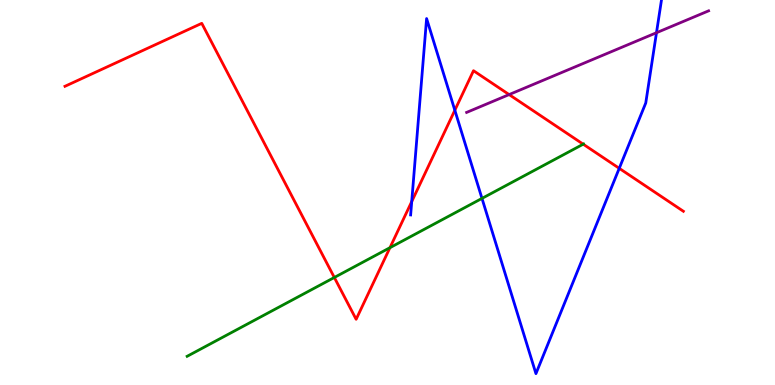[{'lines': ['blue', 'red'], 'intersections': [{'x': 5.31, 'y': 4.76}, {'x': 5.87, 'y': 7.14}, {'x': 7.99, 'y': 5.63}]}, {'lines': ['green', 'red'], 'intersections': [{'x': 4.31, 'y': 2.79}, {'x': 5.03, 'y': 3.57}, {'x': 7.53, 'y': 6.25}]}, {'lines': ['purple', 'red'], 'intersections': [{'x': 6.57, 'y': 7.54}]}, {'lines': ['blue', 'green'], 'intersections': [{'x': 6.22, 'y': 4.85}]}, {'lines': ['blue', 'purple'], 'intersections': [{'x': 8.47, 'y': 9.15}]}, {'lines': ['green', 'purple'], 'intersections': []}]